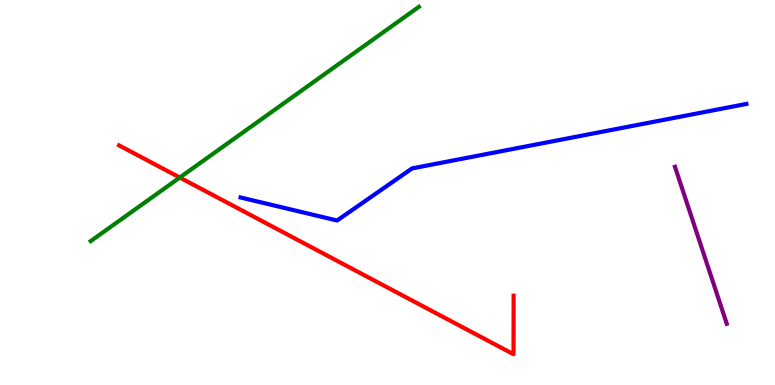[{'lines': ['blue', 'red'], 'intersections': []}, {'lines': ['green', 'red'], 'intersections': [{'x': 2.32, 'y': 5.39}]}, {'lines': ['purple', 'red'], 'intersections': []}, {'lines': ['blue', 'green'], 'intersections': []}, {'lines': ['blue', 'purple'], 'intersections': []}, {'lines': ['green', 'purple'], 'intersections': []}]